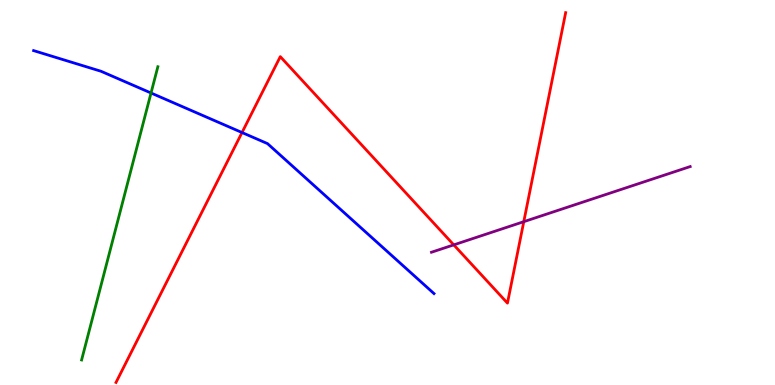[{'lines': ['blue', 'red'], 'intersections': [{'x': 3.12, 'y': 6.56}]}, {'lines': ['green', 'red'], 'intersections': []}, {'lines': ['purple', 'red'], 'intersections': [{'x': 5.86, 'y': 3.64}, {'x': 6.76, 'y': 4.24}]}, {'lines': ['blue', 'green'], 'intersections': [{'x': 1.95, 'y': 7.58}]}, {'lines': ['blue', 'purple'], 'intersections': []}, {'lines': ['green', 'purple'], 'intersections': []}]